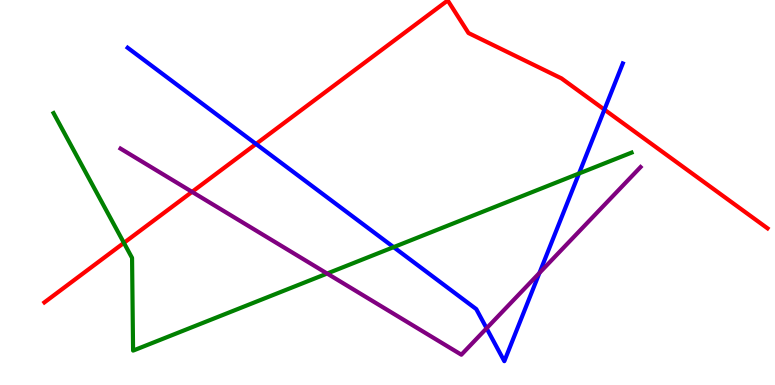[{'lines': ['blue', 'red'], 'intersections': [{'x': 3.3, 'y': 6.26}, {'x': 7.8, 'y': 7.15}]}, {'lines': ['green', 'red'], 'intersections': [{'x': 1.6, 'y': 3.69}]}, {'lines': ['purple', 'red'], 'intersections': [{'x': 2.48, 'y': 5.02}]}, {'lines': ['blue', 'green'], 'intersections': [{'x': 5.08, 'y': 3.58}, {'x': 7.47, 'y': 5.49}]}, {'lines': ['blue', 'purple'], 'intersections': [{'x': 6.28, 'y': 1.47}, {'x': 6.96, 'y': 2.91}]}, {'lines': ['green', 'purple'], 'intersections': [{'x': 4.22, 'y': 2.9}]}]